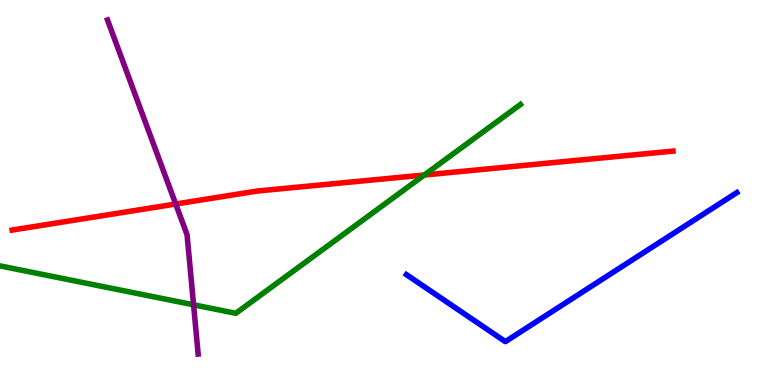[{'lines': ['blue', 'red'], 'intersections': []}, {'lines': ['green', 'red'], 'intersections': [{'x': 5.48, 'y': 5.45}]}, {'lines': ['purple', 'red'], 'intersections': [{'x': 2.27, 'y': 4.7}]}, {'lines': ['blue', 'green'], 'intersections': []}, {'lines': ['blue', 'purple'], 'intersections': []}, {'lines': ['green', 'purple'], 'intersections': [{'x': 2.5, 'y': 2.08}]}]